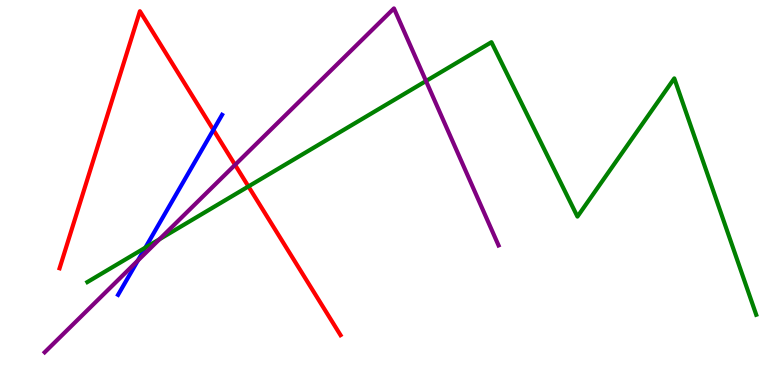[{'lines': ['blue', 'red'], 'intersections': [{'x': 2.75, 'y': 6.63}]}, {'lines': ['green', 'red'], 'intersections': [{'x': 3.21, 'y': 5.16}]}, {'lines': ['purple', 'red'], 'intersections': [{'x': 3.03, 'y': 5.72}]}, {'lines': ['blue', 'green'], 'intersections': [{'x': 1.88, 'y': 3.57}]}, {'lines': ['blue', 'purple'], 'intersections': [{'x': 1.78, 'y': 3.23}]}, {'lines': ['green', 'purple'], 'intersections': [{'x': 2.06, 'y': 3.79}, {'x': 5.5, 'y': 7.9}]}]